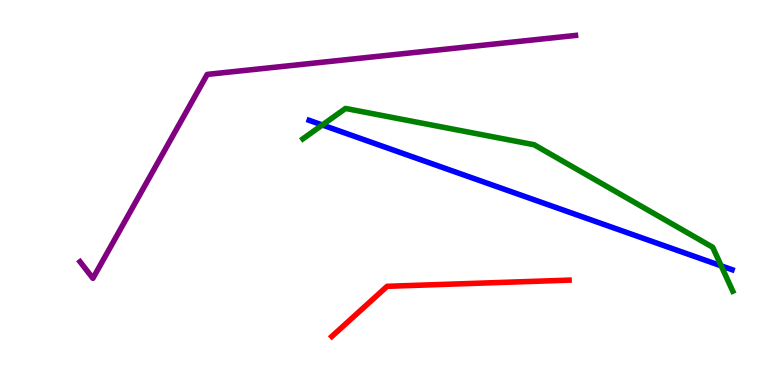[{'lines': ['blue', 'red'], 'intersections': []}, {'lines': ['green', 'red'], 'intersections': []}, {'lines': ['purple', 'red'], 'intersections': []}, {'lines': ['blue', 'green'], 'intersections': [{'x': 4.16, 'y': 6.75}, {'x': 9.31, 'y': 3.09}]}, {'lines': ['blue', 'purple'], 'intersections': []}, {'lines': ['green', 'purple'], 'intersections': []}]